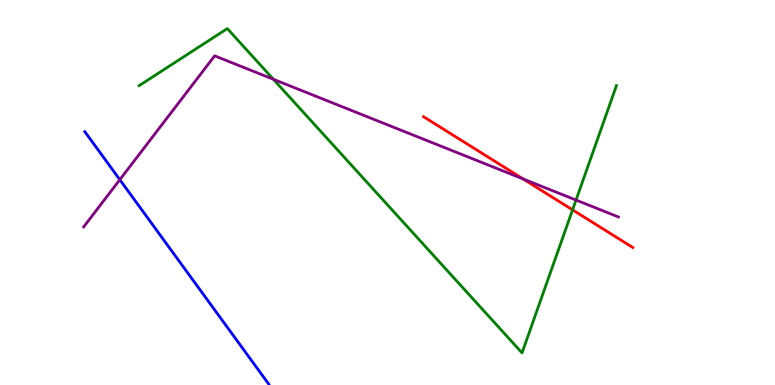[{'lines': ['blue', 'red'], 'intersections': []}, {'lines': ['green', 'red'], 'intersections': [{'x': 7.39, 'y': 4.55}]}, {'lines': ['purple', 'red'], 'intersections': [{'x': 6.75, 'y': 5.35}]}, {'lines': ['blue', 'green'], 'intersections': []}, {'lines': ['blue', 'purple'], 'intersections': [{'x': 1.55, 'y': 5.33}]}, {'lines': ['green', 'purple'], 'intersections': [{'x': 3.53, 'y': 7.94}, {'x': 7.43, 'y': 4.8}]}]